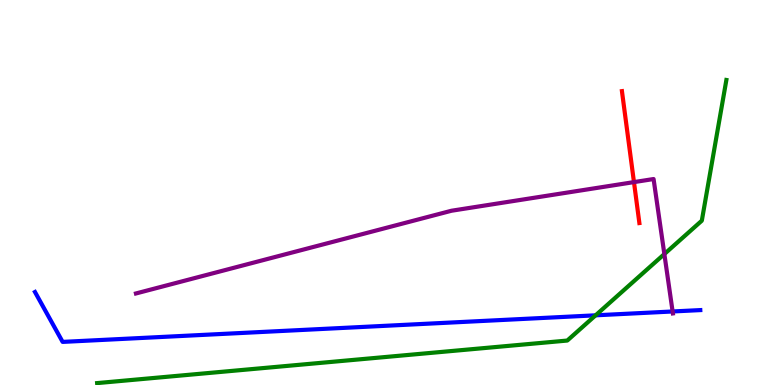[{'lines': ['blue', 'red'], 'intersections': []}, {'lines': ['green', 'red'], 'intersections': []}, {'lines': ['purple', 'red'], 'intersections': [{'x': 8.18, 'y': 5.27}]}, {'lines': ['blue', 'green'], 'intersections': [{'x': 7.69, 'y': 1.81}]}, {'lines': ['blue', 'purple'], 'intersections': [{'x': 8.68, 'y': 1.91}]}, {'lines': ['green', 'purple'], 'intersections': [{'x': 8.57, 'y': 3.4}]}]